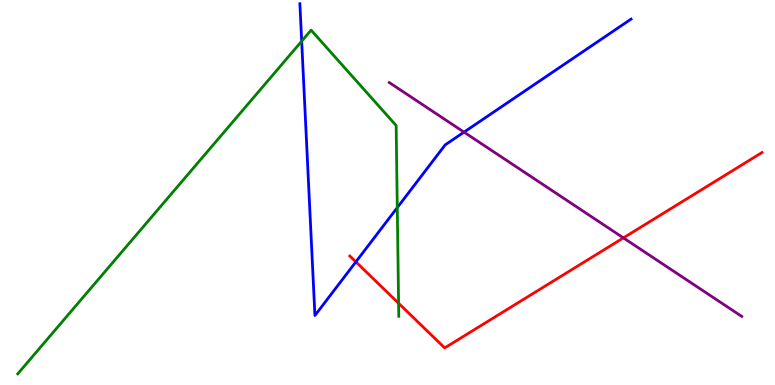[{'lines': ['blue', 'red'], 'intersections': [{'x': 4.59, 'y': 3.2}]}, {'lines': ['green', 'red'], 'intersections': [{'x': 5.14, 'y': 2.12}]}, {'lines': ['purple', 'red'], 'intersections': [{'x': 8.04, 'y': 3.82}]}, {'lines': ['blue', 'green'], 'intersections': [{'x': 3.89, 'y': 8.93}, {'x': 5.13, 'y': 4.61}]}, {'lines': ['blue', 'purple'], 'intersections': [{'x': 5.99, 'y': 6.57}]}, {'lines': ['green', 'purple'], 'intersections': []}]